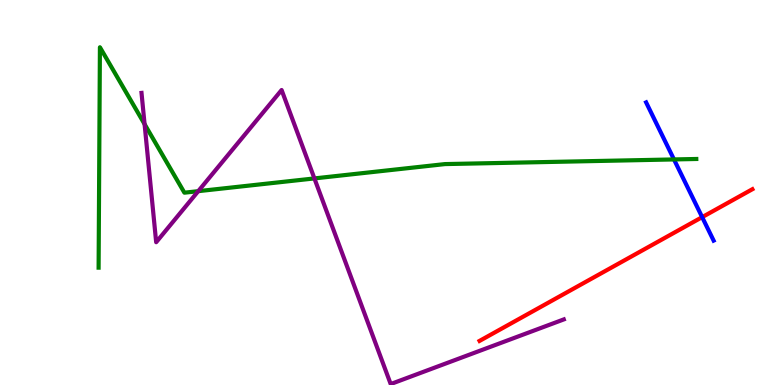[{'lines': ['blue', 'red'], 'intersections': [{'x': 9.06, 'y': 4.36}]}, {'lines': ['green', 'red'], 'intersections': []}, {'lines': ['purple', 'red'], 'intersections': []}, {'lines': ['blue', 'green'], 'intersections': [{'x': 8.7, 'y': 5.86}]}, {'lines': ['blue', 'purple'], 'intersections': []}, {'lines': ['green', 'purple'], 'intersections': [{'x': 1.87, 'y': 6.78}, {'x': 2.56, 'y': 5.03}, {'x': 4.06, 'y': 5.37}]}]